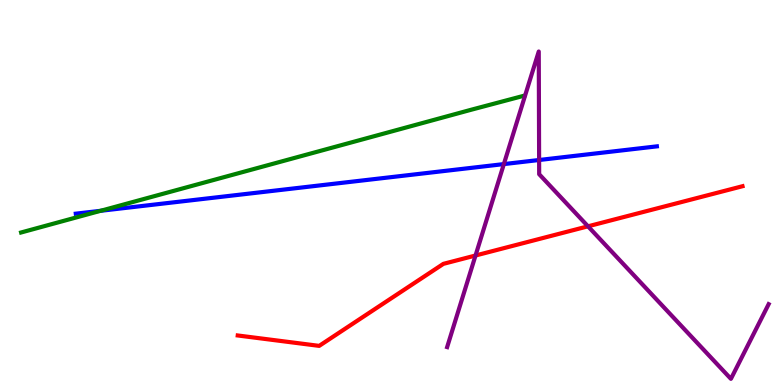[{'lines': ['blue', 'red'], 'intersections': []}, {'lines': ['green', 'red'], 'intersections': []}, {'lines': ['purple', 'red'], 'intersections': [{'x': 6.14, 'y': 3.36}, {'x': 7.59, 'y': 4.12}]}, {'lines': ['blue', 'green'], 'intersections': [{'x': 1.3, 'y': 4.52}]}, {'lines': ['blue', 'purple'], 'intersections': [{'x': 6.5, 'y': 5.74}, {'x': 6.96, 'y': 5.84}]}, {'lines': ['green', 'purple'], 'intersections': []}]